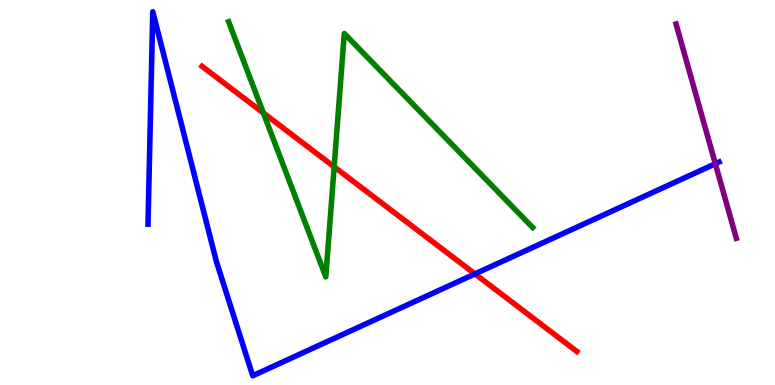[{'lines': ['blue', 'red'], 'intersections': [{'x': 6.13, 'y': 2.89}]}, {'lines': ['green', 'red'], 'intersections': [{'x': 3.4, 'y': 7.07}, {'x': 4.31, 'y': 5.67}]}, {'lines': ['purple', 'red'], 'intersections': []}, {'lines': ['blue', 'green'], 'intersections': []}, {'lines': ['blue', 'purple'], 'intersections': [{'x': 9.23, 'y': 5.75}]}, {'lines': ['green', 'purple'], 'intersections': []}]